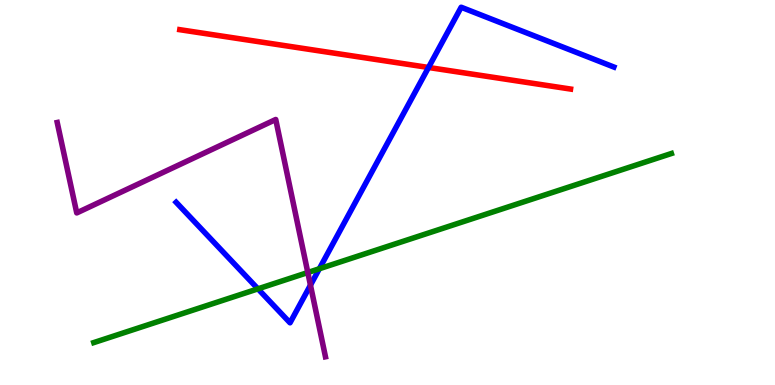[{'lines': ['blue', 'red'], 'intersections': [{'x': 5.53, 'y': 8.25}]}, {'lines': ['green', 'red'], 'intersections': []}, {'lines': ['purple', 'red'], 'intersections': []}, {'lines': ['blue', 'green'], 'intersections': [{'x': 3.33, 'y': 2.5}, {'x': 4.12, 'y': 3.02}]}, {'lines': ['blue', 'purple'], 'intersections': [{'x': 4.01, 'y': 2.59}]}, {'lines': ['green', 'purple'], 'intersections': [{'x': 3.97, 'y': 2.92}]}]